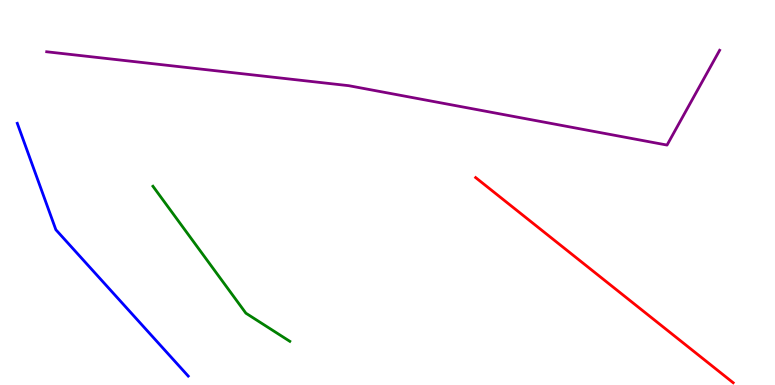[{'lines': ['blue', 'red'], 'intersections': []}, {'lines': ['green', 'red'], 'intersections': []}, {'lines': ['purple', 'red'], 'intersections': []}, {'lines': ['blue', 'green'], 'intersections': []}, {'lines': ['blue', 'purple'], 'intersections': []}, {'lines': ['green', 'purple'], 'intersections': []}]